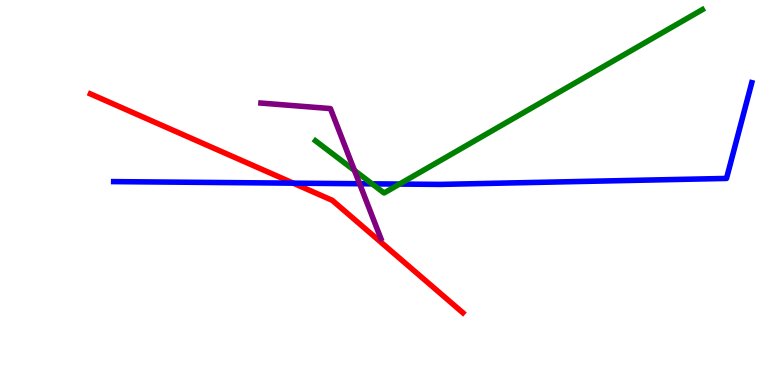[{'lines': ['blue', 'red'], 'intersections': [{'x': 3.78, 'y': 5.24}]}, {'lines': ['green', 'red'], 'intersections': []}, {'lines': ['purple', 'red'], 'intersections': []}, {'lines': ['blue', 'green'], 'intersections': [{'x': 4.8, 'y': 5.23}, {'x': 5.16, 'y': 5.22}]}, {'lines': ['blue', 'purple'], 'intersections': [{'x': 4.64, 'y': 5.23}]}, {'lines': ['green', 'purple'], 'intersections': [{'x': 4.57, 'y': 5.57}]}]